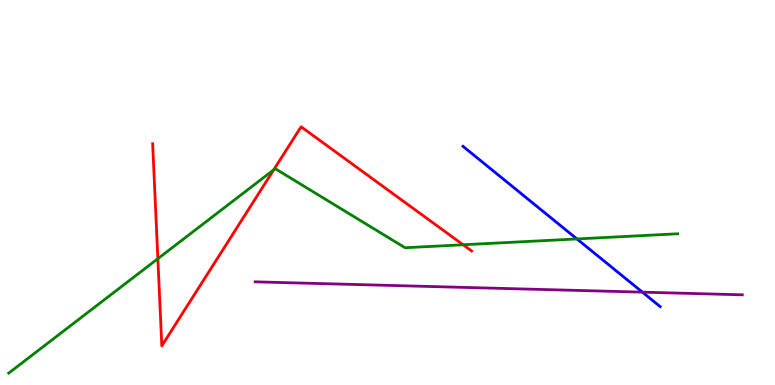[{'lines': ['blue', 'red'], 'intersections': []}, {'lines': ['green', 'red'], 'intersections': [{'x': 2.04, 'y': 3.28}, {'x': 3.53, 'y': 5.59}, {'x': 5.98, 'y': 3.64}]}, {'lines': ['purple', 'red'], 'intersections': []}, {'lines': ['blue', 'green'], 'intersections': [{'x': 7.44, 'y': 3.79}]}, {'lines': ['blue', 'purple'], 'intersections': [{'x': 8.29, 'y': 2.41}]}, {'lines': ['green', 'purple'], 'intersections': []}]